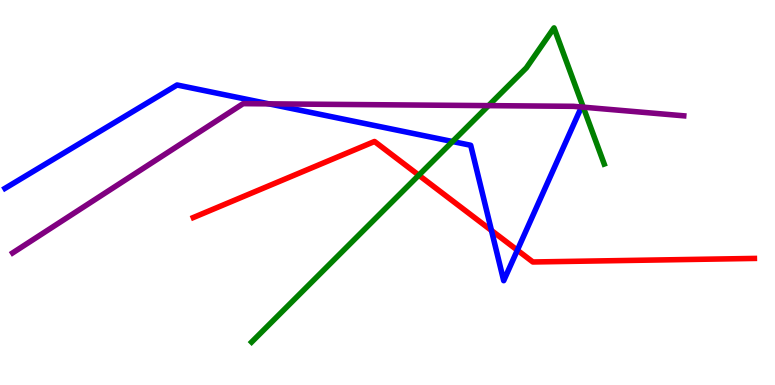[{'lines': ['blue', 'red'], 'intersections': [{'x': 6.34, 'y': 4.01}, {'x': 6.68, 'y': 3.5}]}, {'lines': ['green', 'red'], 'intersections': [{'x': 5.4, 'y': 5.45}]}, {'lines': ['purple', 'red'], 'intersections': []}, {'lines': ['blue', 'green'], 'intersections': [{'x': 5.84, 'y': 6.32}]}, {'lines': ['blue', 'purple'], 'intersections': [{'x': 3.47, 'y': 7.3}]}, {'lines': ['green', 'purple'], 'intersections': [{'x': 6.3, 'y': 7.26}, {'x': 7.53, 'y': 7.22}]}]